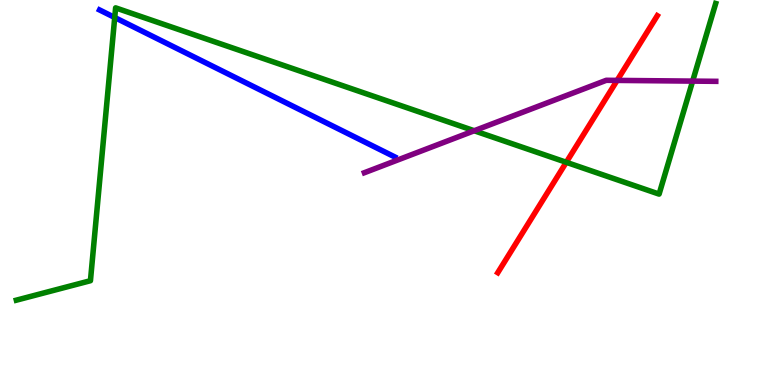[{'lines': ['blue', 'red'], 'intersections': []}, {'lines': ['green', 'red'], 'intersections': [{'x': 7.31, 'y': 5.78}]}, {'lines': ['purple', 'red'], 'intersections': [{'x': 7.96, 'y': 7.91}]}, {'lines': ['blue', 'green'], 'intersections': [{'x': 1.48, 'y': 9.55}]}, {'lines': ['blue', 'purple'], 'intersections': []}, {'lines': ['green', 'purple'], 'intersections': [{'x': 6.12, 'y': 6.6}, {'x': 8.94, 'y': 7.89}]}]